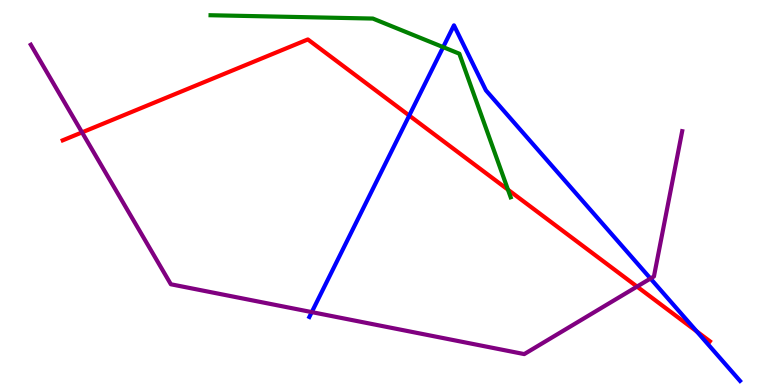[{'lines': ['blue', 'red'], 'intersections': [{'x': 5.28, 'y': 7.0}, {'x': 8.99, 'y': 1.39}]}, {'lines': ['green', 'red'], 'intersections': [{'x': 6.55, 'y': 5.07}]}, {'lines': ['purple', 'red'], 'intersections': [{'x': 1.06, 'y': 6.56}, {'x': 8.22, 'y': 2.56}]}, {'lines': ['blue', 'green'], 'intersections': [{'x': 5.72, 'y': 8.78}]}, {'lines': ['blue', 'purple'], 'intersections': [{'x': 4.02, 'y': 1.89}, {'x': 8.39, 'y': 2.77}]}, {'lines': ['green', 'purple'], 'intersections': []}]